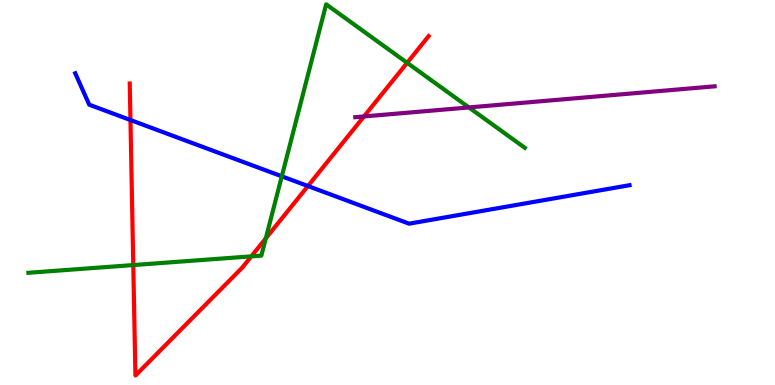[{'lines': ['blue', 'red'], 'intersections': [{'x': 1.68, 'y': 6.88}, {'x': 3.97, 'y': 5.17}]}, {'lines': ['green', 'red'], 'intersections': [{'x': 1.72, 'y': 3.12}, {'x': 3.24, 'y': 3.34}, {'x': 3.43, 'y': 3.81}, {'x': 5.25, 'y': 8.37}]}, {'lines': ['purple', 'red'], 'intersections': [{'x': 4.7, 'y': 6.98}]}, {'lines': ['blue', 'green'], 'intersections': [{'x': 3.64, 'y': 5.42}]}, {'lines': ['blue', 'purple'], 'intersections': []}, {'lines': ['green', 'purple'], 'intersections': [{'x': 6.05, 'y': 7.21}]}]